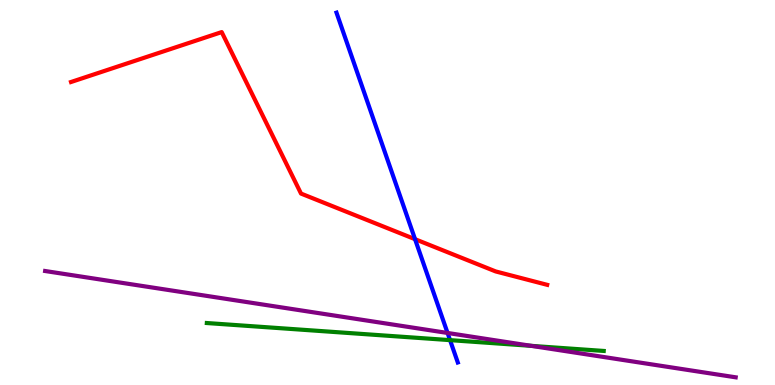[{'lines': ['blue', 'red'], 'intersections': [{'x': 5.36, 'y': 3.79}]}, {'lines': ['green', 'red'], 'intersections': []}, {'lines': ['purple', 'red'], 'intersections': []}, {'lines': ['blue', 'green'], 'intersections': [{'x': 5.81, 'y': 1.17}]}, {'lines': ['blue', 'purple'], 'intersections': [{'x': 5.78, 'y': 1.35}]}, {'lines': ['green', 'purple'], 'intersections': [{'x': 6.85, 'y': 1.02}]}]